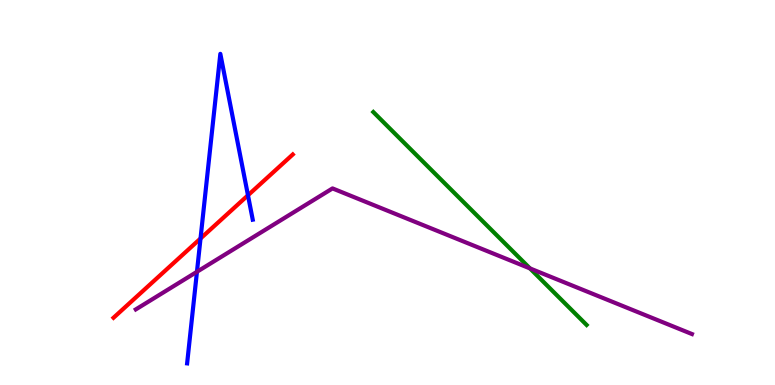[{'lines': ['blue', 'red'], 'intersections': [{'x': 2.59, 'y': 3.81}, {'x': 3.2, 'y': 4.93}]}, {'lines': ['green', 'red'], 'intersections': []}, {'lines': ['purple', 'red'], 'intersections': []}, {'lines': ['blue', 'green'], 'intersections': []}, {'lines': ['blue', 'purple'], 'intersections': [{'x': 2.54, 'y': 2.94}]}, {'lines': ['green', 'purple'], 'intersections': [{'x': 6.84, 'y': 3.03}]}]